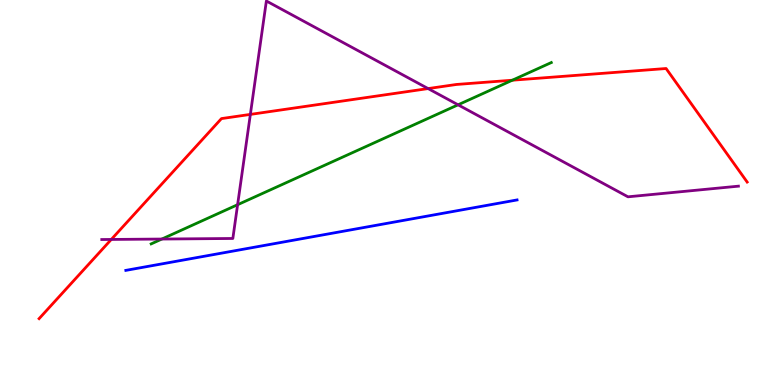[{'lines': ['blue', 'red'], 'intersections': []}, {'lines': ['green', 'red'], 'intersections': [{'x': 6.61, 'y': 7.92}]}, {'lines': ['purple', 'red'], 'intersections': [{'x': 1.44, 'y': 3.78}, {'x': 3.23, 'y': 7.03}, {'x': 5.52, 'y': 7.7}]}, {'lines': ['blue', 'green'], 'intersections': []}, {'lines': ['blue', 'purple'], 'intersections': []}, {'lines': ['green', 'purple'], 'intersections': [{'x': 2.09, 'y': 3.79}, {'x': 3.07, 'y': 4.68}, {'x': 5.91, 'y': 7.28}]}]